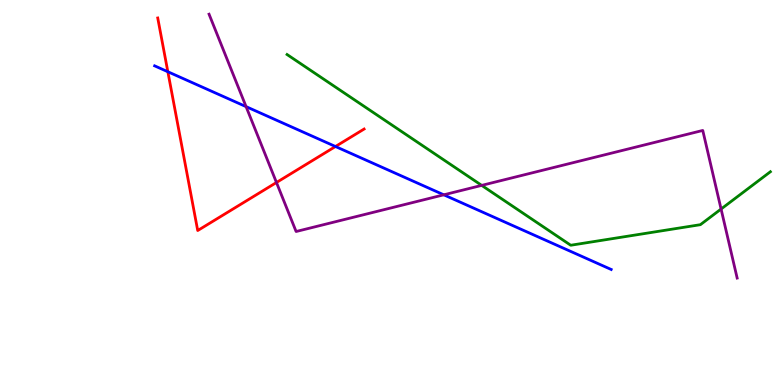[{'lines': ['blue', 'red'], 'intersections': [{'x': 2.17, 'y': 8.14}, {'x': 4.33, 'y': 6.19}]}, {'lines': ['green', 'red'], 'intersections': []}, {'lines': ['purple', 'red'], 'intersections': [{'x': 3.57, 'y': 5.26}]}, {'lines': ['blue', 'green'], 'intersections': []}, {'lines': ['blue', 'purple'], 'intersections': [{'x': 3.18, 'y': 7.23}, {'x': 5.73, 'y': 4.94}]}, {'lines': ['green', 'purple'], 'intersections': [{'x': 6.22, 'y': 5.18}, {'x': 9.3, 'y': 4.57}]}]